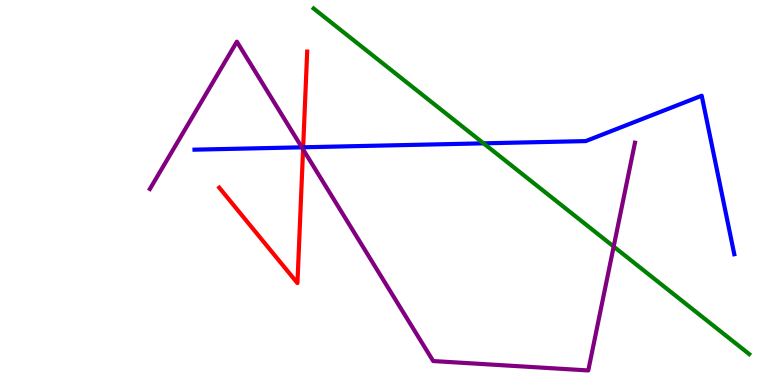[{'lines': ['blue', 'red'], 'intersections': [{'x': 3.91, 'y': 6.17}]}, {'lines': ['green', 'red'], 'intersections': []}, {'lines': ['purple', 'red'], 'intersections': [{'x': 3.91, 'y': 6.12}]}, {'lines': ['blue', 'green'], 'intersections': [{'x': 6.24, 'y': 6.28}]}, {'lines': ['blue', 'purple'], 'intersections': [{'x': 3.89, 'y': 6.17}]}, {'lines': ['green', 'purple'], 'intersections': [{'x': 7.92, 'y': 3.6}]}]